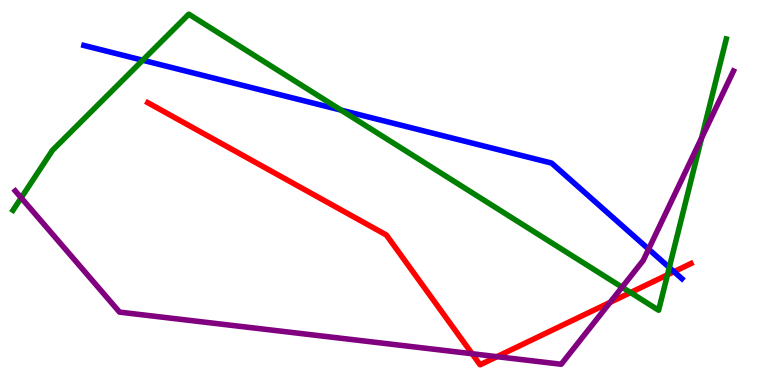[{'lines': ['blue', 'red'], 'intersections': [{'x': 8.7, 'y': 2.94}]}, {'lines': ['green', 'red'], 'intersections': [{'x': 8.14, 'y': 2.4}, {'x': 8.61, 'y': 2.86}]}, {'lines': ['purple', 'red'], 'intersections': [{'x': 6.09, 'y': 0.812}, {'x': 6.41, 'y': 0.736}, {'x': 7.87, 'y': 2.15}]}, {'lines': ['blue', 'green'], 'intersections': [{'x': 1.84, 'y': 8.44}, {'x': 4.4, 'y': 7.14}, {'x': 8.64, 'y': 3.05}]}, {'lines': ['blue', 'purple'], 'intersections': [{'x': 8.37, 'y': 3.53}]}, {'lines': ['green', 'purple'], 'intersections': [{'x': 0.274, 'y': 4.86}, {'x': 8.03, 'y': 2.54}, {'x': 9.05, 'y': 6.42}]}]